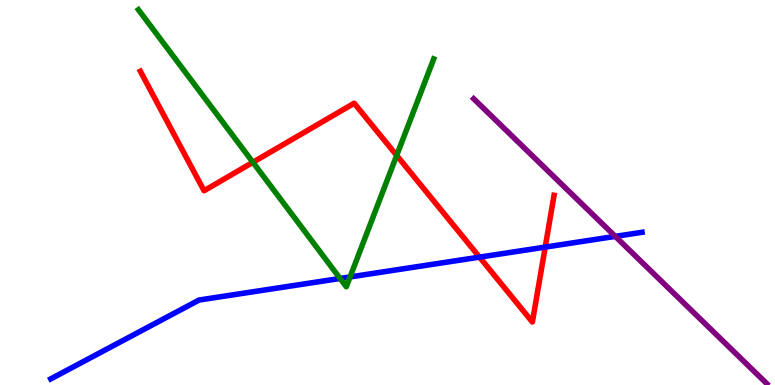[{'lines': ['blue', 'red'], 'intersections': [{'x': 6.19, 'y': 3.32}, {'x': 7.03, 'y': 3.58}]}, {'lines': ['green', 'red'], 'intersections': [{'x': 3.26, 'y': 5.78}, {'x': 5.12, 'y': 5.96}]}, {'lines': ['purple', 'red'], 'intersections': []}, {'lines': ['blue', 'green'], 'intersections': [{'x': 4.39, 'y': 2.77}, {'x': 4.52, 'y': 2.81}]}, {'lines': ['blue', 'purple'], 'intersections': [{'x': 7.94, 'y': 3.86}]}, {'lines': ['green', 'purple'], 'intersections': []}]